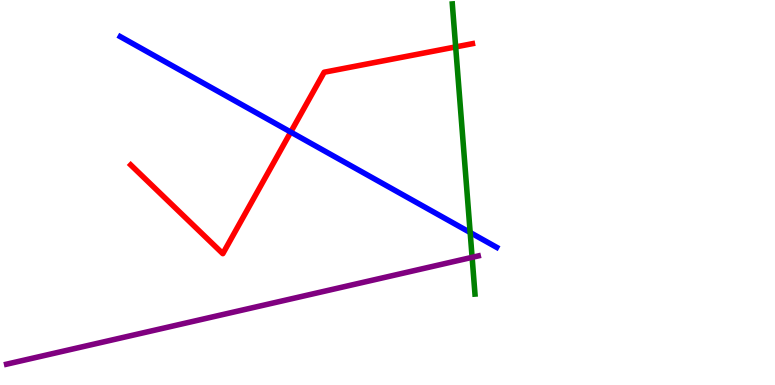[{'lines': ['blue', 'red'], 'intersections': [{'x': 3.75, 'y': 6.57}]}, {'lines': ['green', 'red'], 'intersections': [{'x': 5.88, 'y': 8.78}]}, {'lines': ['purple', 'red'], 'intersections': []}, {'lines': ['blue', 'green'], 'intersections': [{'x': 6.07, 'y': 3.96}]}, {'lines': ['blue', 'purple'], 'intersections': []}, {'lines': ['green', 'purple'], 'intersections': [{'x': 6.09, 'y': 3.32}]}]